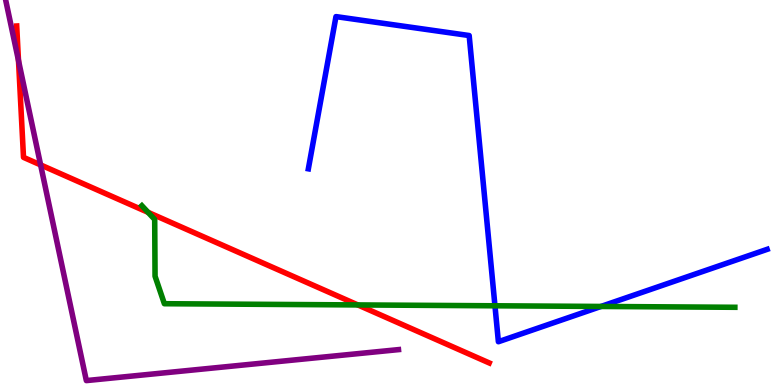[{'lines': ['blue', 'red'], 'intersections': []}, {'lines': ['green', 'red'], 'intersections': [{'x': 1.91, 'y': 4.48}, {'x': 4.62, 'y': 2.08}]}, {'lines': ['purple', 'red'], 'intersections': [{'x': 0.239, 'y': 8.43}, {'x': 0.524, 'y': 5.72}]}, {'lines': ['blue', 'green'], 'intersections': [{'x': 6.39, 'y': 2.06}, {'x': 7.75, 'y': 2.04}]}, {'lines': ['blue', 'purple'], 'intersections': []}, {'lines': ['green', 'purple'], 'intersections': []}]